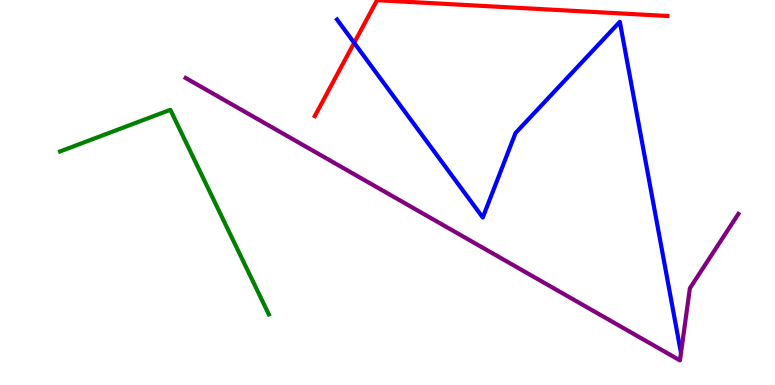[{'lines': ['blue', 'red'], 'intersections': [{'x': 4.57, 'y': 8.89}]}, {'lines': ['green', 'red'], 'intersections': []}, {'lines': ['purple', 'red'], 'intersections': []}, {'lines': ['blue', 'green'], 'intersections': []}, {'lines': ['blue', 'purple'], 'intersections': []}, {'lines': ['green', 'purple'], 'intersections': []}]